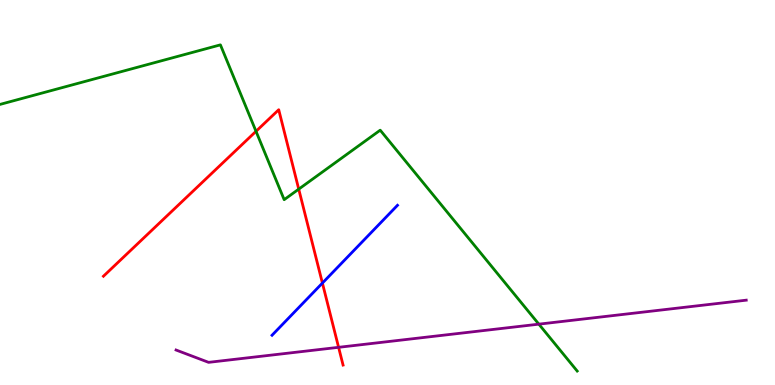[{'lines': ['blue', 'red'], 'intersections': [{'x': 4.16, 'y': 2.65}]}, {'lines': ['green', 'red'], 'intersections': [{'x': 3.3, 'y': 6.59}, {'x': 3.85, 'y': 5.09}]}, {'lines': ['purple', 'red'], 'intersections': [{'x': 4.37, 'y': 0.979}]}, {'lines': ['blue', 'green'], 'intersections': []}, {'lines': ['blue', 'purple'], 'intersections': []}, {'lines': ['green', 'purple'], 'intersections': [{'x': 6.95, 'y': 1.58}]}]